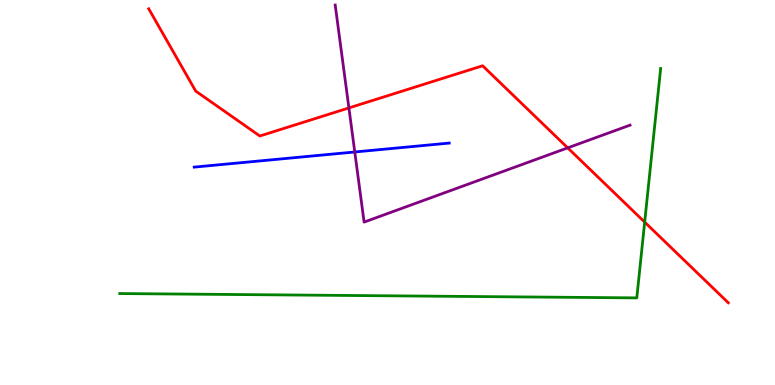[{'lines': ['blue', 'red'], 'intersections': []}, {'lines': ['green', 'red'], 'intersections': [{'x': 8.32, 'y': 4.23}]}, {'lines': ['purple', 'red'], 'intersections': [{'x': 4.5, 'y': 7.2}, {'x': 7.33, 'y': 6.16}]}, {'lines': ['blue', 'green'], 'intersections': []}, {'lines': ['blue', 'purple'], 'intersections': [{'x': 4.58, 'y': 6.05}]}, {'lines': ['green', 'purple'], 'intersections': []}]